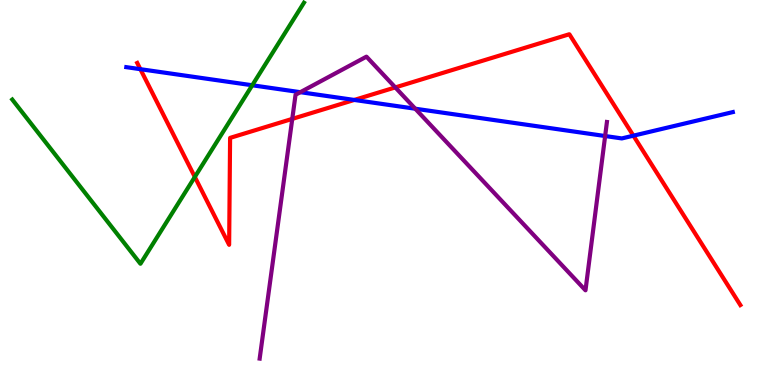[{'lines': ['blue', 'red'], 'intersections': [{'x': 1.81, 'y': 8.2}, {'x': 4.57, 'y': 7.4}, {'x': 8.17, 'y': 6.48}]}, {'lines': ['green', 'red'], 'intersections': [{'x': 2.51, 'y': 5.4}]}, {'lines': ['purple', 'red'], 'intersections': [{'x': 3.77, 'y': 6.91}, {'x': 5.1, 'y': 7.73}]}, {'lines': ['blue', 'green'], 'intersections': [{'x': 3.25, 'y': 7.79}]}, {'lines': ['blue', 'purple'], 'intersections': [{'x': 3.88, 'y': 7.61}, {'x': 5.36, 'y': 7.18}, {'x': 7.81, 'y': 6.47}]}, {'lines': ['green', 'purple'], 'intersections': []}]